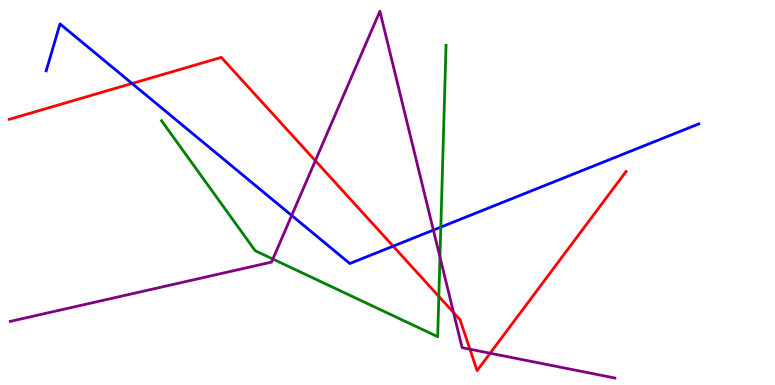[{'lines': ['blue', 'red'], 'intersections': [{'x': 1.7, 'y': 7.83}, {'x': 5.07, 'y': 3.61}]}, {'lines': ['green', 'red'], 'intersections': [{'x': 5.66, 'y': 2.3}]}, {'lines': ['purple', 'red'], 'intersections': [{'x': 4.07, 'y': 5.83}, {'x': 5.85, 'y': 1.88}, {'x': 6.06, 'y': 0.93}, {'x': 6.32, 'y': 0.825}]}, {'lines': ['blue', 'green'], 'intersections': [{'x': 5.69, 'y': 4.1}]}, {'lines': ['blue', 'purple'], 'intersections': [{'x': 3.76, 'y': 4.4}, {'x': 5.59, 'y': 4.02}]}, {'lines': ['green', 'purple'], 'intersections': [{'x': 3.52, 'y': 3.27}, {'x': 5.68, 'y': 3.32}]}]